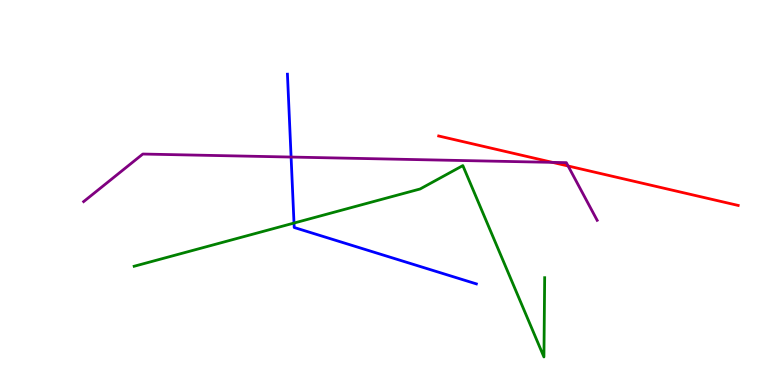[{'lines': ['blue', 'red'], 'intersections': []}, {'lines': ['green', 'red'], 'intersections': []}, {'lines': ['purple', 'red'], 'intersections': [{'x': 7.13, 'y': 5.78}, {'x': 7.33, 'y': 5.69}]}, {'lines': ['blue', 'green'], 'intersections': [{'x': 3.79, 'y': 4.21}]}, {'lines': ['blue', 'purple'], 'intersections': [{'x': 3.76, 'y': 5.92}]}, {'lines': ['green', 'purple'], 'intersections': []}]